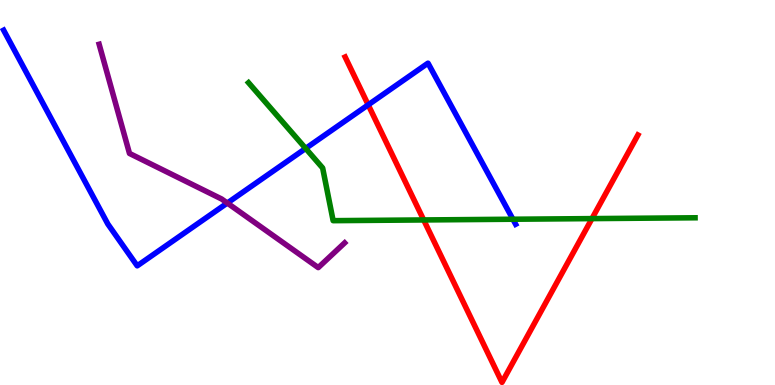[{'lines': ['blue', 'red'], 'intersections': [{'x': 4.75, 'y': 7.28}]}, {'lines': ['green', 'red'], 'intersections': [{'x': 5.47, 'y': 4.29}, {'x': 7.64, 'y': 4.32}]}, {'lines': ['purple', 'red'], 'intersections': []}, {'lines': ['blue', 'green'], 'intersections': [{'x': 3.94, 'y': 6.14}, {'x': 6.62, 'y': 4.31}]}, {'lines': ['blue', 'purple'], 'intersections': [{'x': 2.93, 'y': 4.73}]}, {'lines': ['green', 'purple'], 'intersections': []}]